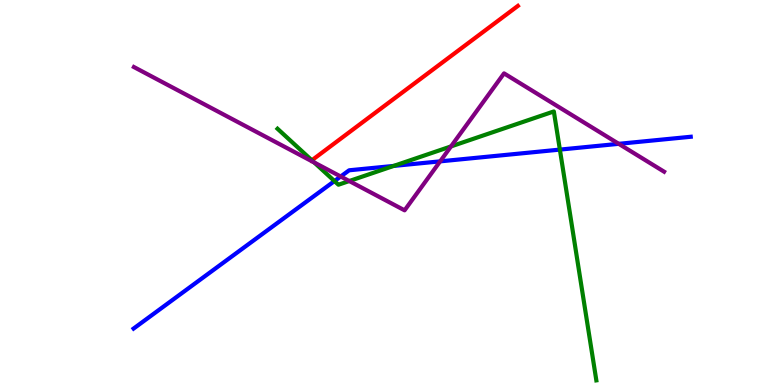[{'lines': ['blue', 'red'], 'intersections': []}, {'lines': ['green', 'red'], 'intersections': [{'x': 4.02, 'y': 5.84}]}, {'lines': ['purple', 'red'], 'intersections': []}, {'lines': ['blue', 'green'], 'intersections': [{'x': 4.32, 'y': 5.3}, {'x': 5.08, 'y': 5.69}, {'x': 7.22, 'y': 6.11}]}, {'lines': ['blue', 'purple'], 'intersections': [{'x': 4.4, 'y': 5.42}, {'x': 5.68, 'y': 5.81}, {'x': 7.98, 'y': 6.26}]}, {'lines': ['green', 'purple'], 'intersections': [{'x': 4.05, 'y': 5.78}, {'x': 4.51, 'y': 5.3}, {'x': 5.82, 'y': 6.2}]}]